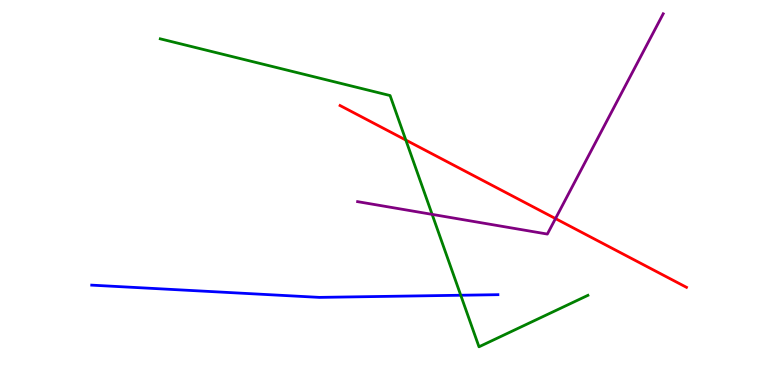[{'lines': ['blue', 'red'], 'intersections': []}, {'lines': ['green', 'red'], 'intersections': [{'x': 5.24, 'y': 6.36}]}, {'lines': ['purple', 'red'], 'intersections': [{'x': 7.17, 'y': 4.32}]}, {'lines': ['blue', 'green'], 'intersections': [{'x': 5.95, 'y': 2.33}]}, {'lines': ['blue', 'purple'], 'intersections': []}, {'lines': ['green', 'purple'], 'intersections': [{'x': 5.58, 'y': 4.43}]}]